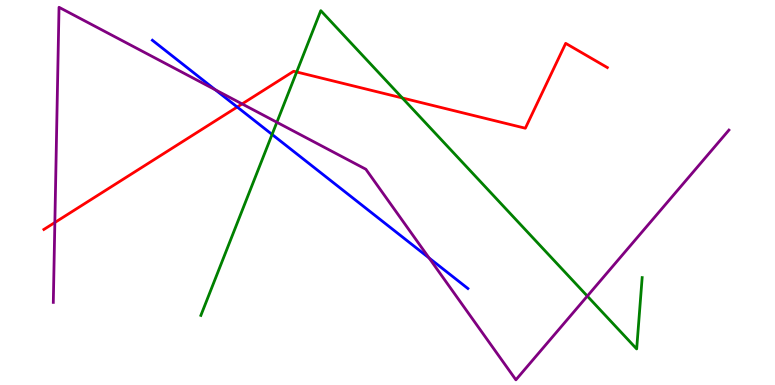[{'lines': ['blue', 'red'], 'intersections': [{'x': 3.06, 'y': 7.22}]}, {'lines': ['green', 'red'], 'intersections': [{'x': 3.83, 'y': 8.13}, {'x': 5.19, 'y': 7.46}]}, {'lines': ['purple', 'red'], 'intersections': [{'x': 0.708, 'y': 4.22}, {'x': 3.12, 'y': 7.3}]}, {'lines': ['blue', 'green'], 'intersections': [{'x': 3.51, 'y': 6.51}]}, {'lines': ['blue', 'purple'], 'intersections': [{'x': 2.78, 'y': 7.67}, {'x': 5.54, 'y': 3.3}]}, {'lines': ['green', 'purple'], 'intersections': [{'x': 3.57, 'y': 6.82}, {'x': 7.58, 'y': 2.31}]}]